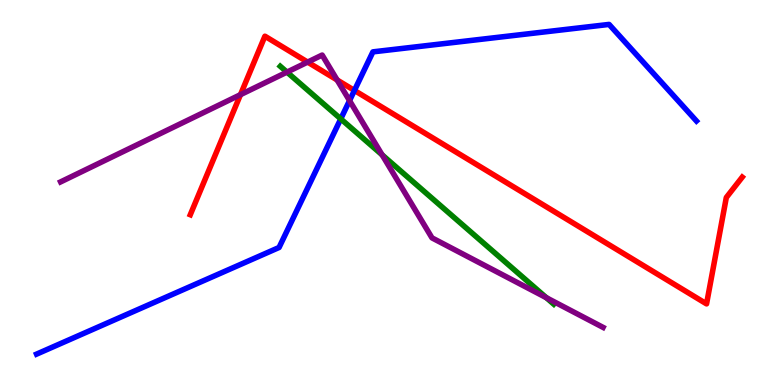[{'lines': ['blue', 'red'], 'intersections': [{'x': 4.57, 'y': 7.65}]}, {'lines': ['green', 'red'], 'intersections': []}, {'lines': ['purple', 'red'], 'intersections': [{'x': 3.1, 'y': 7.54}, {'x': 3.97, 'y': 8.39}, {'x': 4.35, 'y': 7.92}]}, {'lines': ['blue', 'green'], 'intersections': [{'x': 4.4, 'y': 6.91}]}, {'lines': ['blue', 'purple'], 'intersections': [{'x': 4.51, 'y': 7.39}]}, {'lines': ['green', 'purple'], 'intersections': [{'x': 3.7, 'y': 8.13}, {'x': 4.93, 'y': 5.98}, {'x': 7.05, 'y': 2.27}]}]